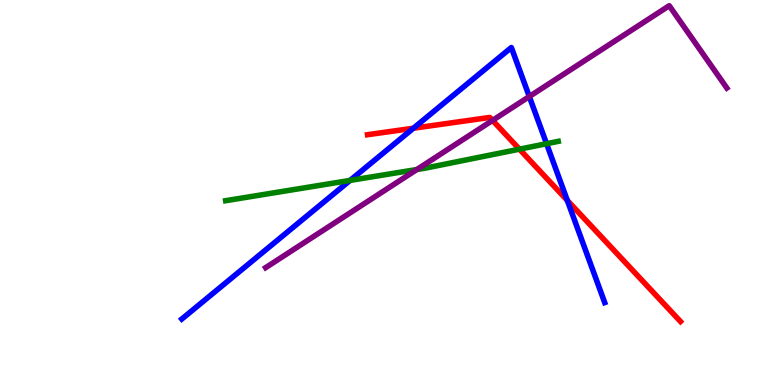[{'lines': ['blue', 'red'], 'intersections': [{'x': 5.33, 'y': 6.67}, {'x': 7.32, 'y': 4.79}]}, {'lines': ['green', 'red'], 'intersections': [{'x': 6.7, 'y': 6.13}]}, {'lines': ['purple', 'red'], 'intersections': [{'x': 6.36, 'y': 6.87}]}, {'lines': ['blue', 'green'], 'intersections': [{'x': 4.52, 'y': 5.31}, {'x': 7.05, 'y': 6.27}]}, {'lines': ['blue', 'purple'], 'intersections': [{'x': 6.83, 'y': 7.49}]}, {'lines': ['green', 'purple'], 'intersections': [{'x': 5.38, 'y': 5.6}]}]